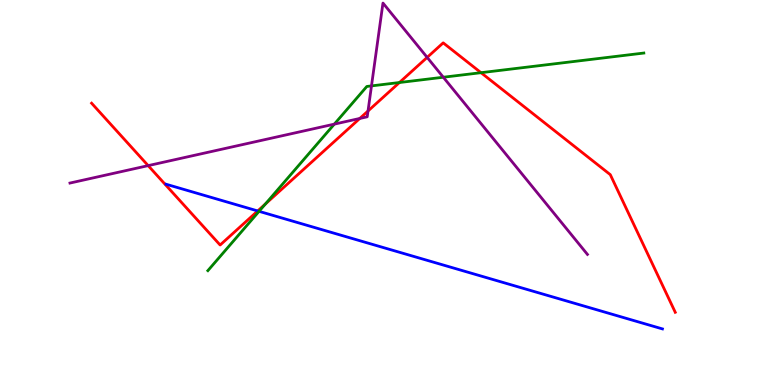[{'lines': ['blue', 'red'], 'intersections': [{'x': 3.33, 'y': 4.52}]}, {'lines': ['green', 'red'], 'intersections': [{'x': 3.42, 'y': 4.7}, {'x': 5.15, 'y': 7.86}, {'x': 6.21, 'y': 8.11}]}, {'lines': ['purple', 'red'], 'intersections': [{'x': 1.91, 'y': 5.7}, {'x': 4.64, 'y': 6.92}, {'x': 4.75, 'y': 7.12}, {'x': 5.51, 'y': 8.51}]}, {'lines': ['blue', 'green'], 'intersections': [{'x': 3.34, 'y': 4.51}]}, {'lines': ['blue', 'purple'], 'intersections': []}, {'lines': ['green', 'purple'], 'intersections': [{'x': 4.31, 'y': 6.78}, {'x': 4.79, 'y': 7.77}, {'x': 5.72, 'y': 7.99}]}]